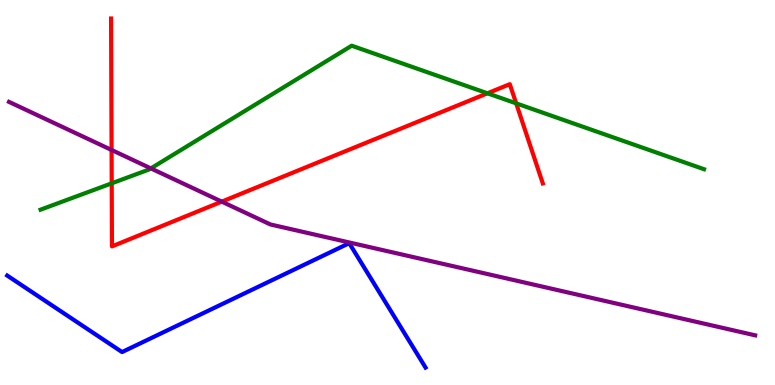[{'lines': ['blue', 'red'], 'intersections': []}, {'lines': ['green', 'red'], 'intersections': [{'x': 1.44, 'y': 5.24}, {'x': 6.29, 'y': 7.58}, {'x': 6.66, 'y': 7.32}]}, {'lines': ['purple', 'red'], 'intersections': [{'x': 1.44, 'y': 6.1}, {'x': 2.86, 'y': 4.76}]}, {'lines': ['blue', 'green'], 'intersections': []}, {'lines': ['blue', 'purple'], 'intersections': []}, {'lines': ['green', 'purple'], 'intersections': [{'x': 1.95, 'y': 5.63}]}]